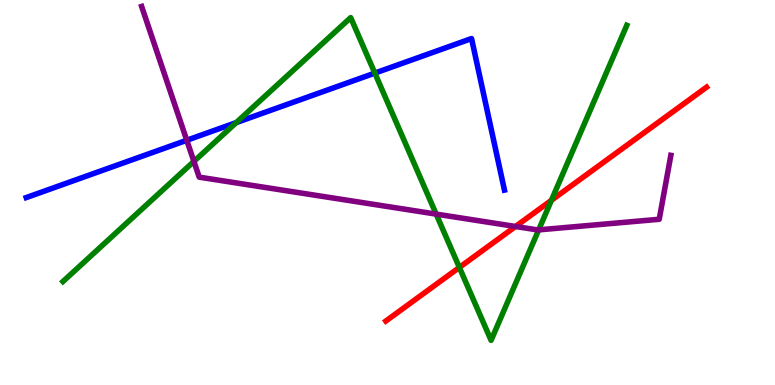[{'lines': ['blue', 'red'], 'intersections': []}, {'lines': ['green', 'red'], 'intersections': [{'x': 5.93, 'y': 3.05}, {'x': 7.11, 'y': 4.8}]}, {'lines': ['purple', 'red'], 'intersections': [{'x': 6.65, 'y': 4.12}]}, {'lines': ['blue', 'green'], 'intersections': [{'x': 3.05, 'y': 6.82}, {'x': 4.84, 'y': 8.1}]}, {'lines': ['blue', 'purple'], 'intersections': [{'x': 2.41, 'y': 6.36}]}, {'lines': ['green', 'purple'], 'intersections': [{'x': 2.5, 'y': 5.81}, {'x': 5.63, 'y': 4.44}, {'x': 6.95, 'y': 4.03}]}]